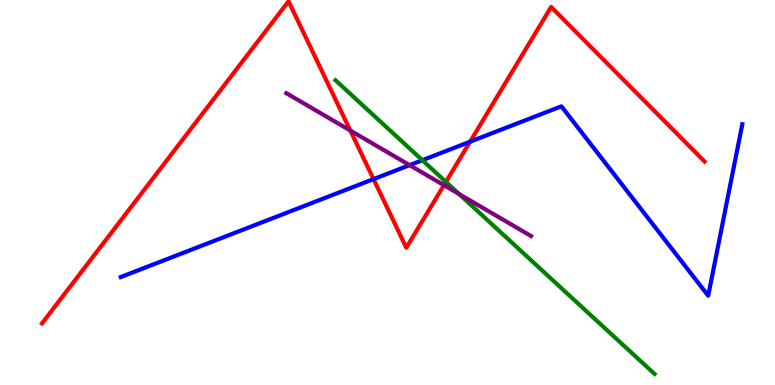[{'lines': ['blue', 'red'], 'intersections': [{'x': 4.82, 'y': 5.35}, {'x': 6.07, 'y': 6.32}]}, {'lines': ['green', 'red'], 'intersections': [{'x': 5.75, 'y': 5.28}]}, {'lines': ['purple', 'red'], 'intersections': [{'x': 4.52, 'y': 6.61}, {'x': 5.73, 'y': 5.19}]}, {'lines': ['blue', 'green'], 'intersections': [{'x': 5.45, 'y': 5.84}]}, {'lines': ['blue', 'purple'], 'intersections': [{'x': 5.29, 'y': 5.71}]}, {'lines': ['green', 'purple'], 'intersections': [{'x': 5.92, 'y': 4.96}]}]